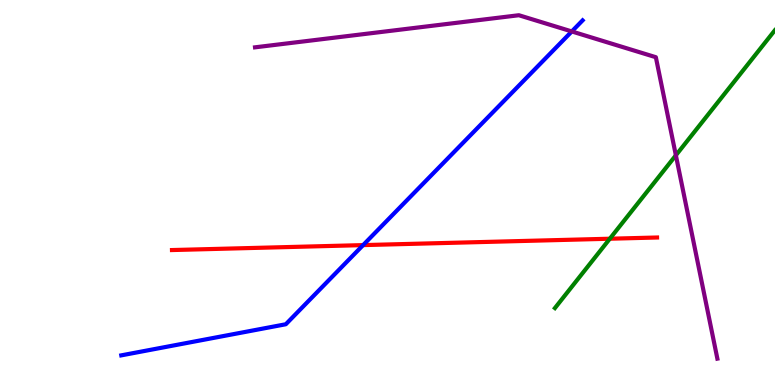[{'lines': ['blue', 'red'], 'intersections': [{'x': 4.69, 'y': 3.63}]}, {'lines': ['green', 'red'], 'intersections': [{'x': 7.87, 'y': 3.8}]}, {'lines': ['purple', 'red'], 'intersections': []}, {'lines': ['blue', 'green'], 'intersections': []}, {'lines': ['blue', 'purple'], 'intersections': [{'x': 7.38, 'y': 9.18}]}, {'lines': ['green', 'purple'], 'intersections': [{'x': 8.72, 'y': 5.97}]}]